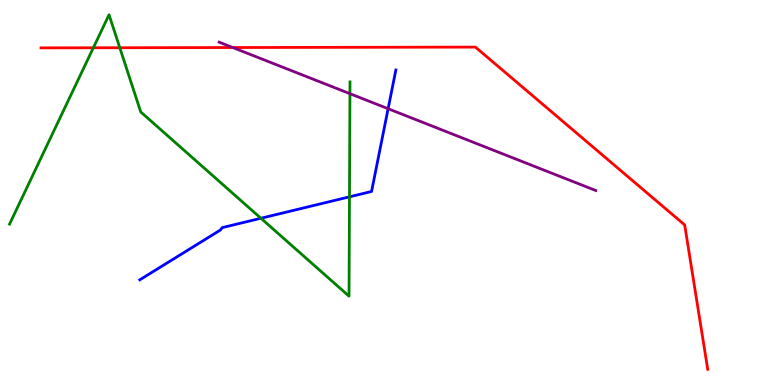[{'lines': ['blue', 'red'], 'intersections': []}, {'lines': ['green', 'red'], 'intersections': [{'x': 1.2, 'y': 8.76}, {'x': 1.55, 'y': 8.76}]}, {'lines': ['purple', 'red'], 'intersections': [{'x': 3.0, 'y': 8.77}]}, {'lines': ['blue', 'green'], 'intersections': [{'x': 3.37, 'y': 4.33}, {'x': 4.51, 'y': 4.89}]}, {'lines': ['blue', 'purple'], 'intersections': [{'x': 5.01, 'y': 7.18}]}, {'lines': ['green', 'purple'], 'intersections': [{'x': 4.52, 'y': 7.57}]}]